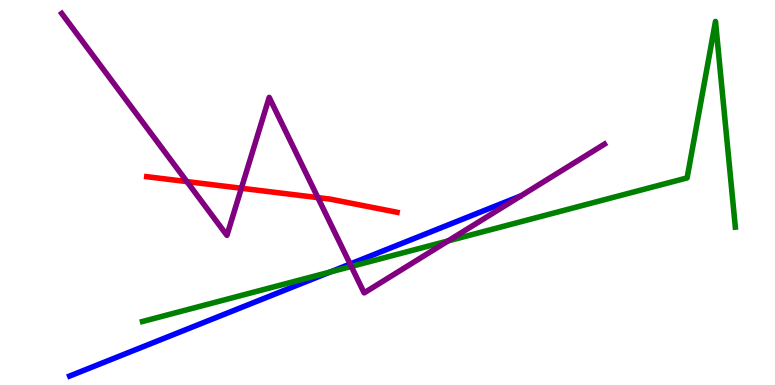[{'lines': ['blue', 'red'], 'intersections': []}, {'lines': ['green', 'red'], 'intersections': []}, {'lines': ['purple', 'red'], 'intersections': [{'x': 2.41, 'y': 5.28}, {'x': 3.11, 'y': 5.11}, {'x': 4.1, 'y': 4.87}]}, {'lines': ['blue', 'green'], 'intersections': [{'x': 4.26, 'y': 2.94}]}, {'lines': ['blue', 'purple'], 'intersections': [{'x': 4.52, 'y': 3.14}]}, {'lines': ['green', 'purple'], 'intersections': [{'x': 4.53, 'y': 3.08}, {'x': 5.78, 'y': 3.74}]}]